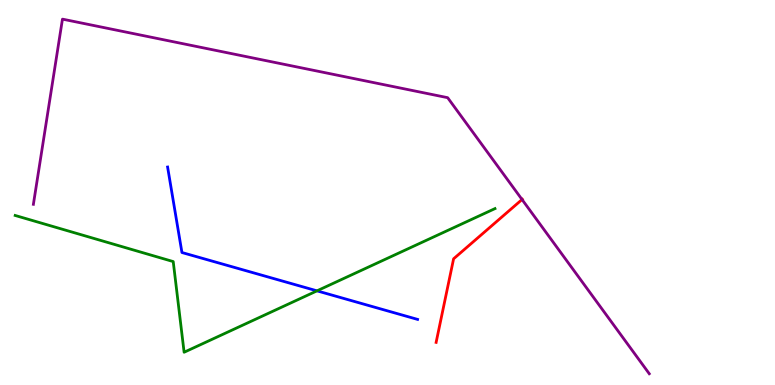[{'lines': ['blue', 'red'], 'intersections': []}, {'lines': ['green', 'red'], 'intersections': []}, {'lines': ['purple', 'red'], 'intersections': [{'x': 6.74, 'y': 4.82}]}, {'lines': ['blue', 'green'], 'intersections': [{'x': 4.09, 'y': 2.45}]}, {'lines': ['blue', 'purple'], 'intersections': []}, {'lines': ['green', 'purple'], 'intersections': []}]